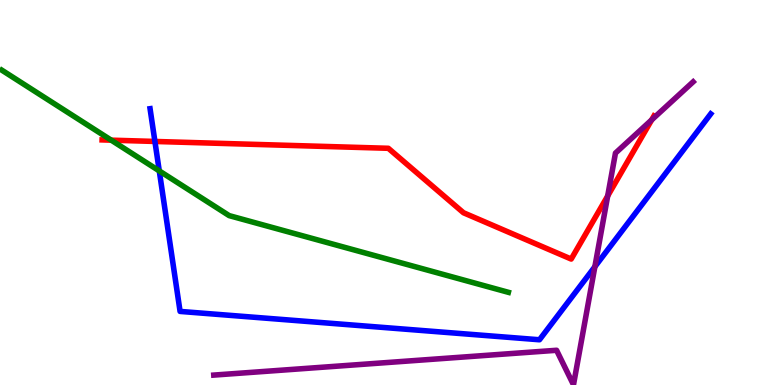[{'lines': ['blue', 'red'], 'intersections': [{'x': 2.0, 'y': 6.33}]}, {'lines': ['green', 'red'], 'intersections': [{'x': 1.44, 'y': 6.36}]}, {'lines': ['purple', 'red'], 'intersections': [{'x': 7.84, 'y': 4.91}, {'x': 8.41, 'y': 6.89}]}, {'lines': ['blue', 'green'], 'intersections': [{'x': 2.06, 'y': 5.56}]}, {'lines': ['blue', 'purple'], 'intersections': [{'x': 7.68, 'y': 3.07}]}, {'lines': ['green', 'purple'], 'intersections': []}]